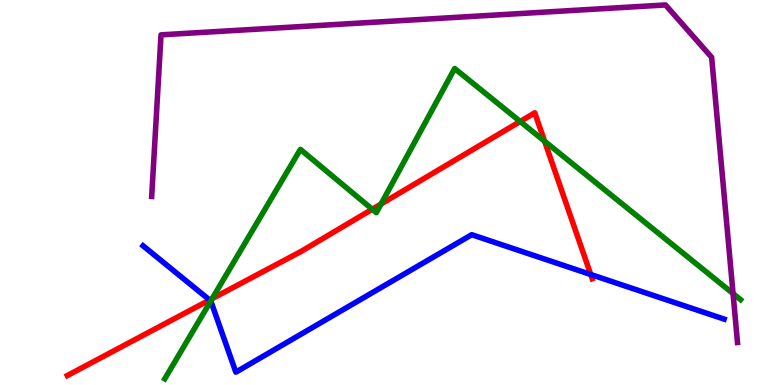[{'lines': ['blue', 'red'], 'intersections': [{'x': 2.7, 'y': 2.21}, {'x': 7.62, 'y': 2.87}]}, {'lines': ['green', 'red'], 'intersections': [{'x': 2.74, 'y': 2.24}, {'x': 4.8, 'y': 4.57}, {'x': 4.92, 'y': 4.7}, {'x': 6.71, 'y': 6.84}, {'x': 7.03, 'y': 6.33}]}, {'lines': ['purple', 'red'], 'intersections': []}, {'lines': ['blue', 'green'], 'intersections': [{'x': 2.72, 'y': 2.18}]}, {'lines': ['blue', 'purple'], 'intersections': []}, {'lines': ['green', 'purple'], 'intersections': [{'x': 9.46, 'y': 2.37}]}]